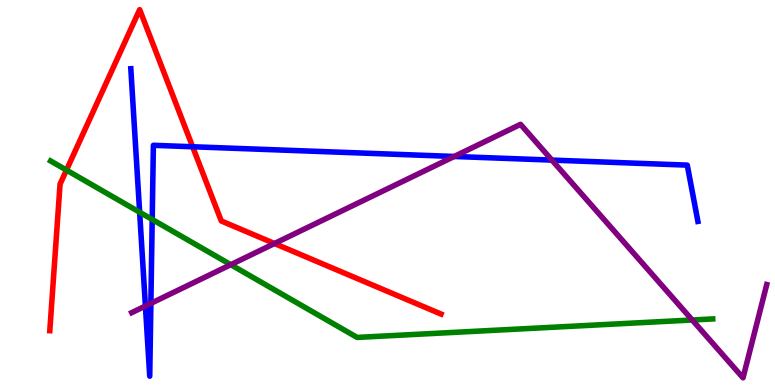[{'lines': ['blue', 'red'], 'intersections': [{'x': 2.49, 'y': 6.19}]}, {'lines': ['green', 'red'], 'intersections': [{'x': 0.858, 'y': 5.58}]}, {'lines': ['purple', 'red'], 'intersections': [{'x': 3.54, 'y': 3.68}]}, {'lines': ['blue', 'green'], 'intersections': [{'x': 1.8, 'y': 4.49}, {'x': 1.96, 'y': 4.3}]}, {'lines': ['blue', 'purple'], 'intersections': [{'x': 1.88, 'y': 2.05}, {'x': 1.95, 'y': 2.12}, {'x': 5.86, 'y': 5.94}, {'x': 7.12, 'y': 5.84}]}, {'lines': ['green', 'purple'], 'intersections': [{'x': 2.98, 'y': 3.13}, {'x': 8.93, 'y': 1.69}]}]